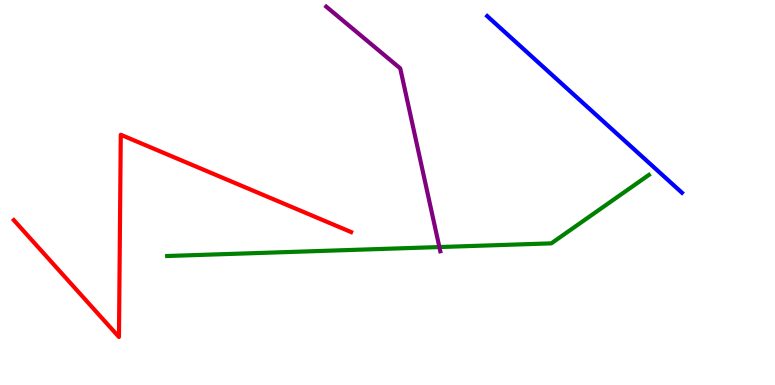[{'lines': ['blue', 'red'], 'intersections': []}, {'lines': ['green', 'red'], 'intersections': []}, {'lines': ['purple', 'red'], 'intersections': []}, {'lines': ['blue', 'green'], 'intersections': []}, {'lines': ['blue', 'purple'], 'intersections': []}, {'lines': ['green', 'purple'], 'intersections': [{'x': 5.67, 'y': 3.58}]}]